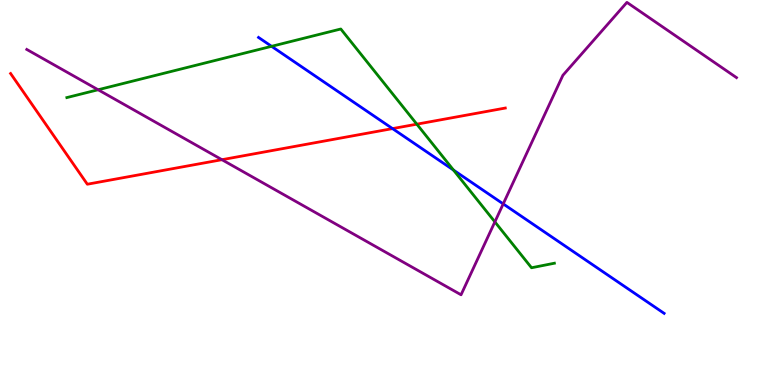[{'lines': ['blue', 'red'], 'intersections': [{'x': 5.06, 'y': 6.66}]}, {'lines': ['green', 'red'], 'intersections': [{'x': 5.38, 'y': 6.77}]}, {'lines': ['purple', 'red'], 'intersections': [{'x': 2.86, 'y': 5.85}]}, {'lines': ['blue', 'green'], 'intersections': [{'x': 3.5, 'y': 8.8}, {'x': 5.85, 'y': 5.58}]}, {'lines': ['blue', 'purple'], 'intersections': [{'x': 6.49, 'y': 4.7}]}, {'lines': ['green', 'purple'], 'intersections': [{'x': 1.27, 'y': 7.67}, {'x': 6.39, 'y': 4.24}]}]